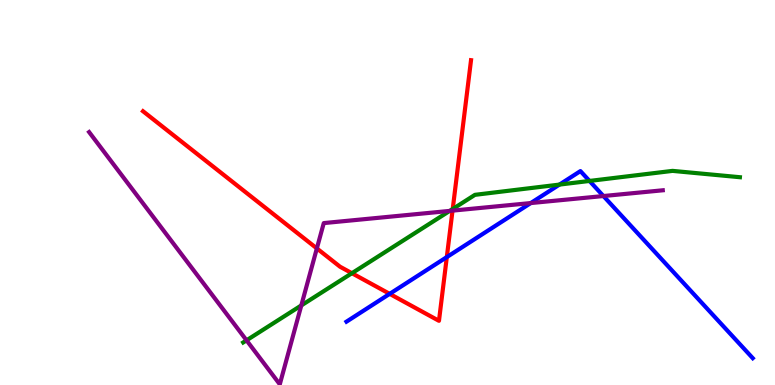[{'lines': ['blue', 'red'], 'intersections': [{'x': 5.03, 'y': 2.37}, {'x': 5.77, 'y': 3.32}]}, {'lines': ['green', 'red'], 'intersections': [{'x': 4.54, 'y': 2.9}, {'x': 5.84, 'y': 4.57}]}, {'lines': ['purple', 'red'], 'intersections': [{'x': 4.09, 'y': 3.55}, {'x': 5.84, 'y': 4.53}]}, {'lines': ['blue', 'green'], 'intersections': [{'x': 7.22, 'y': 5.21}, {'x': 7.61, 'y': 5.3}]}, {'lines': ['blue', 'purple'], 'intersections': [{'x': 6.85, 'y': 4.73}, {'x': 7.79, 'y': 4.91}]}, {'lines': ['green', 'purple'], 'intersections': [{'x': 3.18, 'y': 1.16}, {'x': 3.89, 'y': 2.07}, {'x': 5.8, 'y': 4.52}]}]